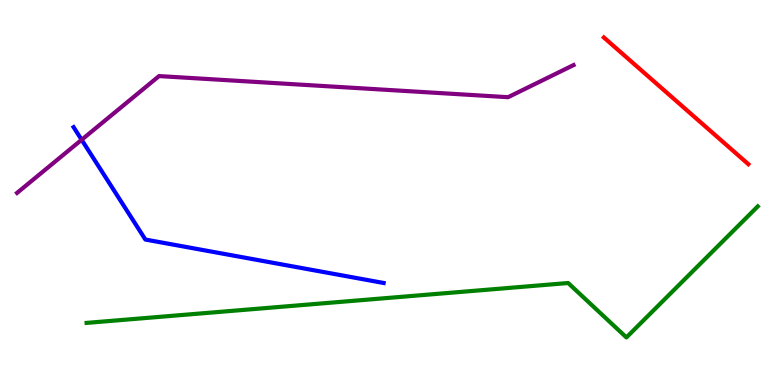[{'lines': ['blue', 'red'], 'intersections': []}, {'lines': ['green', 'red'], 'intersections': []}, {'lines': ['purple', 'red'], 'intersections': []}, {'lines': ['blue', 'green'], 'intersections': []}, {'lines': ['blue', 'purple'], 'intersections': [{'x': 1.05, 'y': 6.37}]}, {'lines': ['green', 'purple'], 'intersections': []}]